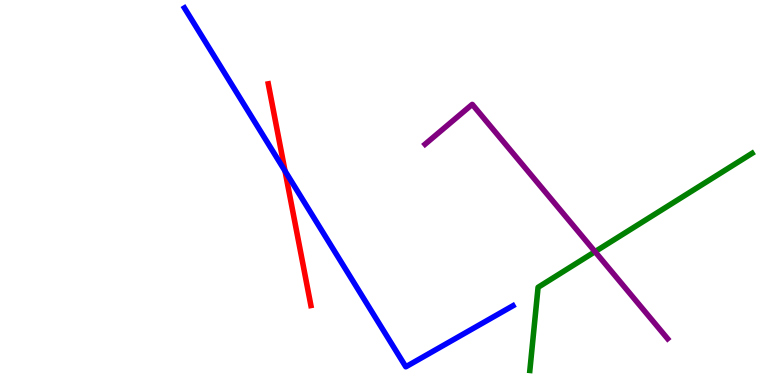[{'lines': ['blue', 'red'], 'intersections': [{'x': 3.68, 'y': 5.56}]}, {'lines': ['green', 'red'], 'intersections': []}, {'lines': ['purple', 'red'], 'intersections': []}, {'lines': ['blue', 'green'], 'intersections': []}, {'lines': ['blue', 'purple'], 'intersections': []}, {'lines': ['green', 'purple'], 'intersections': [{'x': 7.68, 'y': 3.46}]}]